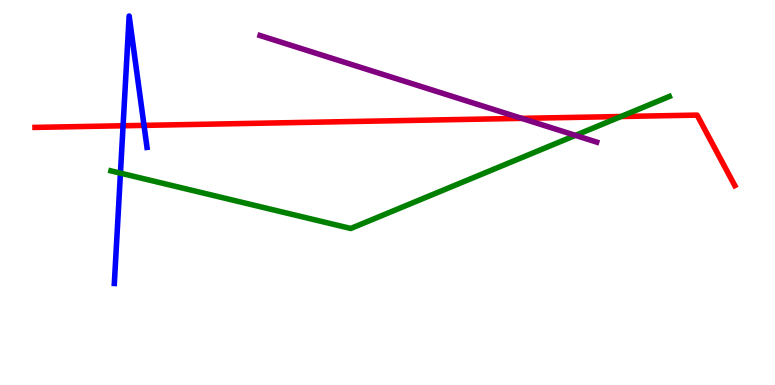[{'lines': ['blue', 'red'], 'intersections': [{'x': 1.59, 'y': 6.73}, {'x': 1.86, 'y': 6.74}]}, {'lines': ['green', 'red'], 'intersections': [{'x': 8.01, 'y': 6.97}]}, {'lines': ['purple', 'red'], 'intersections': [{'x': 6.73, 'y': 6.93}]}, {'lines': ['blue', 'green'], 'intersections': [{'x': 1.55, 'y': 5.5}]}, {'lines': ['blue', 'purple'], 'intersections': []}, {'lines': ['green', 'purple'], 'intersections': [{'x': 7.43, 'y': 6.48}]}]